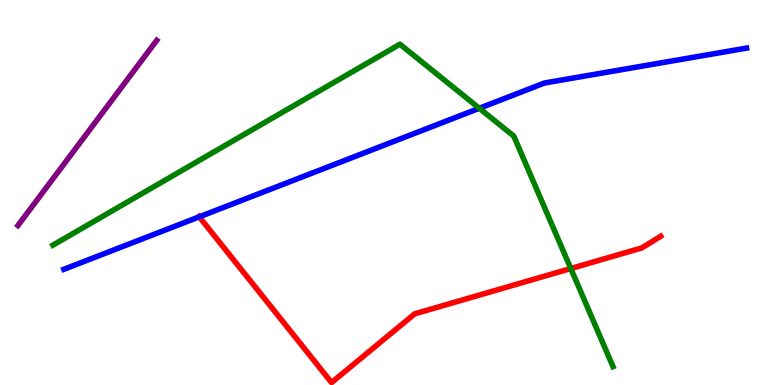[{'lines': ['blue', 'red'], 'intersections': [{'x': 2.57, 'y': 4.37}]}, {'lines': ['green', 'red'], 'intersections': [{'x': 7.37, 'y': 3.03}]}, {'lines': ['purple', 'red'], 'intersections': []}, {'lines': ['blue', 'green'], 'intersections': [{'x': 6.18, 'y': 7.19}]}, {'lines': ['blue', 'purple'], 'intersections': []}, {'lines': ['green', 'purple'], 'intersections': []}]